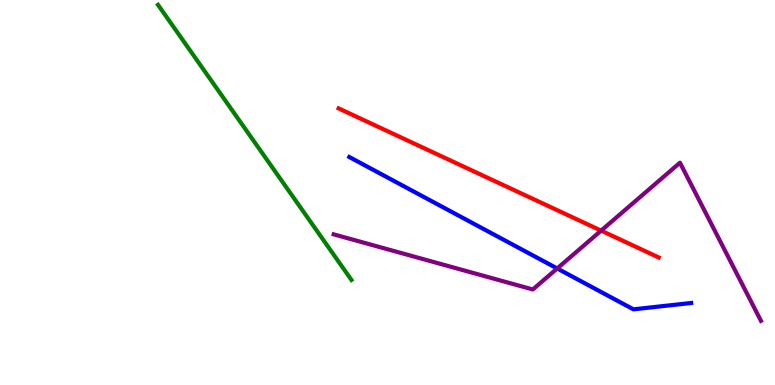[{'lines': ['blue', 'red'], 'intersections': []}, {'lines': ['green', 'red'], 'intersections': []}, {'lines': ['purple', 'red'], 'intersections': [{'x': 7.76, 'y': 4.01}]}, {'lines': ['blue', 'green'], 'intersections': []}, {'lines': ['blue', 'purple'], 'intersections': [{'x': 7.19, 'y': 3.03}]}, {'lines': ['green', 'purple'], 'intersections': []}]